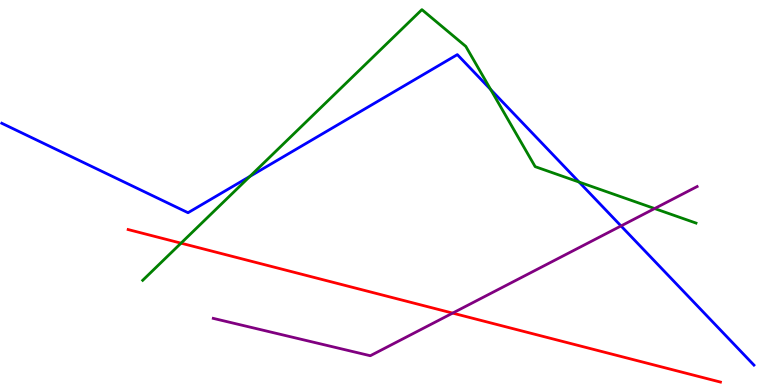[{'lines': ['blue', 'red'], 'intersections': []}, {'lines': ['green', 'red'], 'intersections': [{'x': 2.34, 'y': 3.68}]}, {'lines': ['purple', 'red'], 'intersections': [{'x': 5.84, 'y': 1.87}]}, {'lines': ['blue', 'green'], 'intersections': [{'x': 3.22, 'y': 5.42}, {'x': 6.33, 'y': 7.67}, {'x': 7.47, 'y': 5.27}]}, {'lines': ['blue', 'purple'], 'intersections': [{'x': 8.01, 'y': 4.13}]}, {'lines': ['green', 'purple'], 'intersections': [{'x': 8.45, 'y': 4.58}]}]